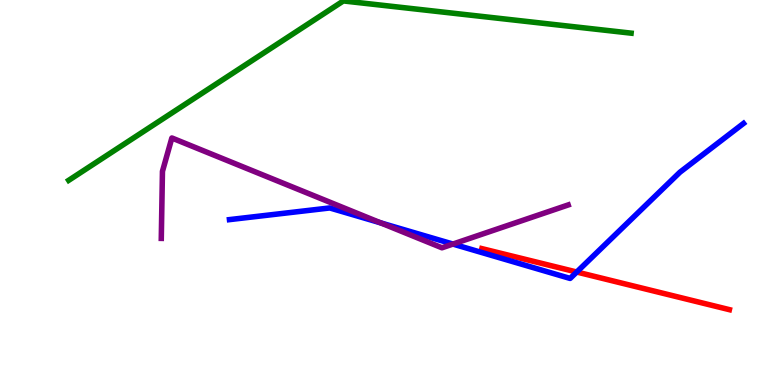[{'lines': ['blue', 'red'], 'intersections': [{'x': 7.44, 'y': 2.93}]}, {'lines': ['green', 'red'], 'intersections': []}, {'lines': ['purple', 'red'], 'intersections': []}, {'lines': ['blue', 'green'], 'intersections': []}, {'lines': ['blue', 'purple'], 'intersections': [{'x': 4.91, 'y': 4.21}, {'x': 5.84, 'y': 3.66}]}, {'lines': ['green', 'purple'], 'intersections': []}]